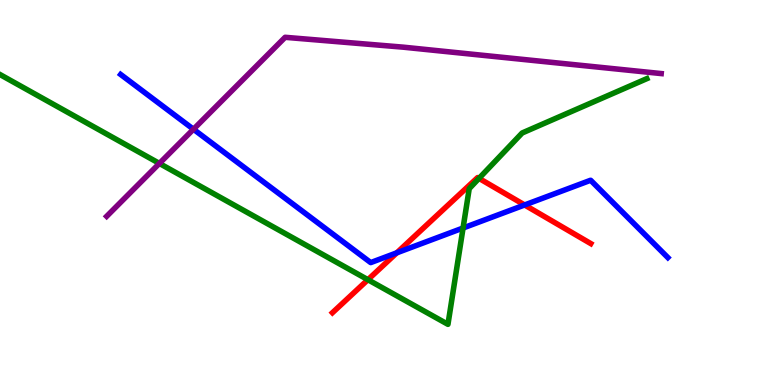[{'lines': ['blue', 'red'], 'intersections': [{'x': 5.12, 'y': 3.43}, {'x': 6.77, 'y': 4.68}]}, {'lines': ['green', 'red'], 'intersections': [{'x': 4.75, 'y': 2.74}, {'x': 6.18, 'y': 5.37}]}, {'lines': ['purple', 'red'], 'intersections': []}, {'lines': ['blue', 'green'], 'intersections': [{'x': 5.97, 'y': 4.08}]}, {'lines': ['blue', 'purple'], 'intersections': [{'x': 2.5, 'y': 6.64}]}, {'lines': ['green', 'purple'], 'intersections': [{'x': 2.06, 'y': 5.76}]}]